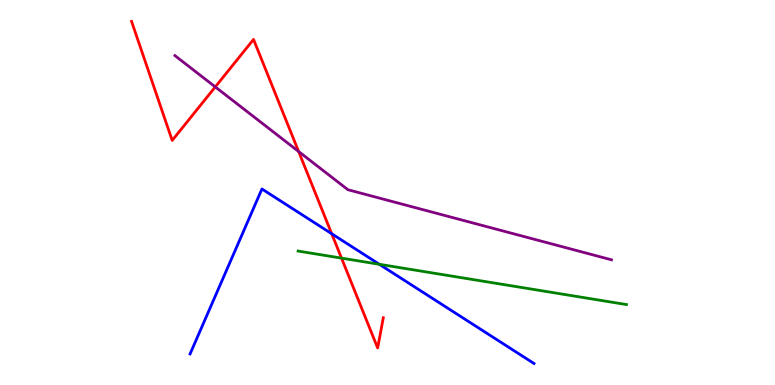[{'lines': ['blue', 'red'], 'intersections': [{'x': 4.28, 'y': 3.93}]}, {'lines': ['green', 'red'], 'intersections': [{'x': 4.41, 'y': 3.3}]}, {'lines': ['purple', 'red'], 'intersections': [{'x': 2.78, 'y': 7.74}, {'x': 3.85, 'y': 6.06}]}, {'lines': ['blue', 'green'], 'intersections': [{'x': 4.89, 'y': 3.14}]}, {'lines': ['blue', 'purple'], 'intersections': []}, {'lines': ['green', 'purple'], 'intersections': []}]